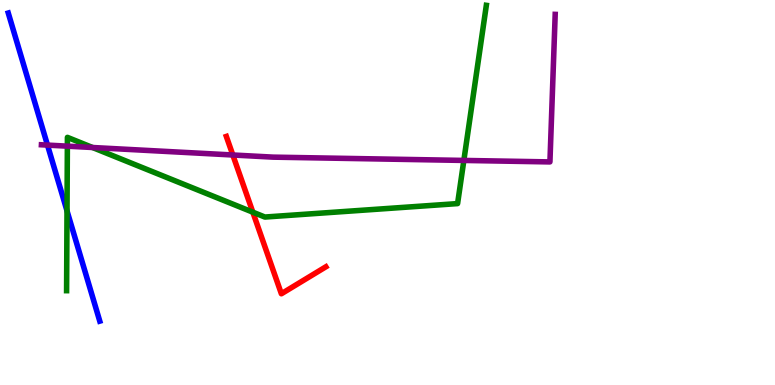[{'lines': ['blue', 'red'], 'intersections': []}, {'lines': ['green', 'red'], 'intersections': [{'x': 3.26, 'y': 4.49}]}, {'lines': ['purple', 'red'], 'intersections': [{'x': 3.0, 'y': 5.97}]}, {'lines': ['blue', 'green'], 'intersections': [{'x': 0.865, 'y': 4.52}]}, {'lines': ['blue', 'purple'], 'intersections': [{'x': 0.613, 'y': 6.23}]}, {'lines': ['green', 'purple'], 'intersections': [{'x': 0.869, 'y': 6.2}, {'x': 1.19, 'y': 6.17}, {'x': 5.99, 'y': 5.83}]}]